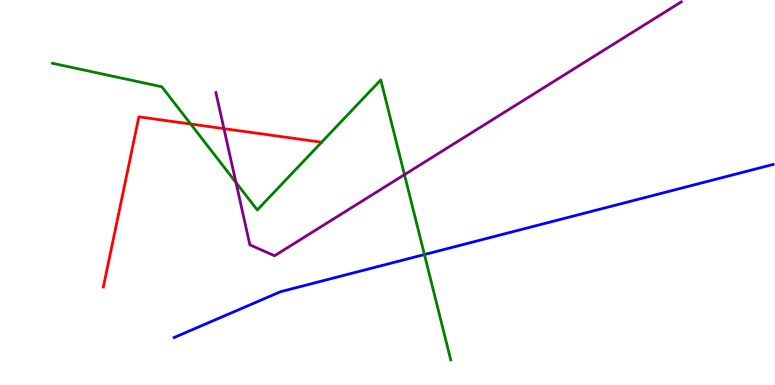[{'lines': ['blue', 'red'], 'intersections': []}, {'lines': ['green', 'red'], 'intersections': [{'x': 2.46, 'y': 6.78}]}, {'lines': ['purple', 'red'], 'intersections': [{'x': 2.89, 'y': 6.66}]}, {'lines': ['blue', 'green'], 'intersections': [{'x': 5.48, 'y': 3.39}]}, {'lines': ['blue', 'purple'], 'intersections': []}, {'lines': ['green', 'purple'], 'intersections': [{'x': 3.04, 'y': 5.26}, {'x': 5.22, 'y': 5.46}]}]